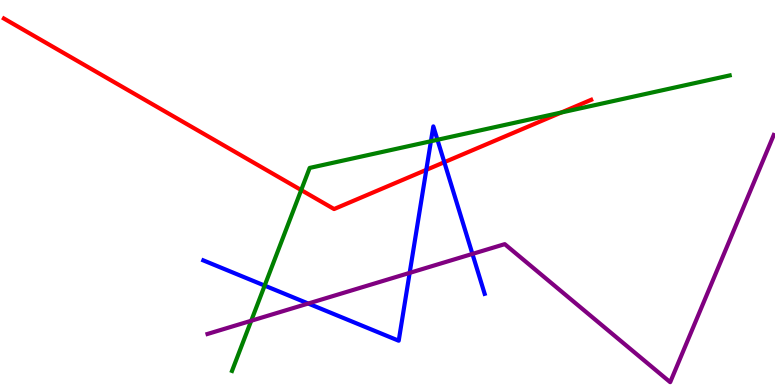[{'lines': ['blue', 'red'], 'intersections': [{'x': 5.5, 'y': 5.59}, {'x': 5.73, 'y': 5.79}]}, {'lines': ['green', 'red'], 'intersections': [{'x': 3.89, 'y': 5.06}, {'x': 7.24, 'y': 7.08}]}, {'lines': ['purple', 'red'], 'intersections': []}, {'lines': ['blue', 'green'], 'intersections': [{'x': 3.41, 'y': 2.58}, {'x': 5.56, 'y': 6.33}, {'x': 5.64, 'y': 6.37}]}, {'lines': ['blue', 'purple'], 'intersections': [{'x': 3.98, 'y': 2.12}, {'x': 5.29, 'y': 2.91}, {'x': 6.1, 'y': 3.4}]}, {'lines': ['green', 'purple'], 'intersections': [{'x': 3.24, 'y': 1.67}]}]